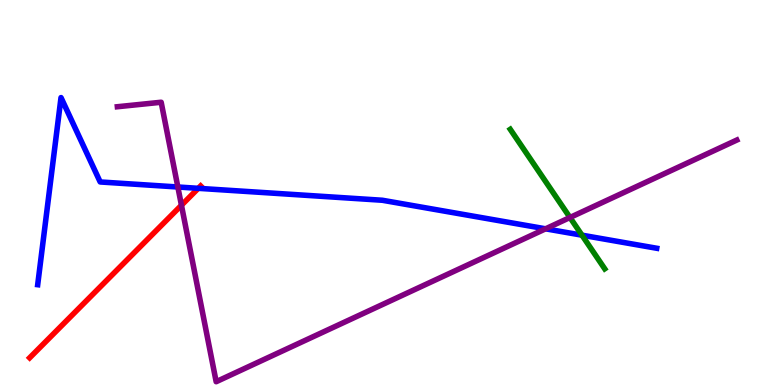[{'lines': ['blue', 'red'], 'intersections': [{'x': 2.56, 'y': 5.11}]}, {'lines': ['green', 'red'], 'intersections': []}, {'lines': ['purple', 'red'], 'intersections': [{'x': 2.34, 'y': 4.67}]}, {'lines': ['blue', 'green'], 'intersections': [{'x': 7.51, 'y': 3.89}]}, {'lines': ['blue', 'purple'], 'intersections': [{'x': 2.29, 'y': 5.14}, {'x': 7.04, 'y': 4.06}]}, {'lines': ['green', 'purple'], 'intersections': [{'x': 7.35, 'y': 4.35}]}]